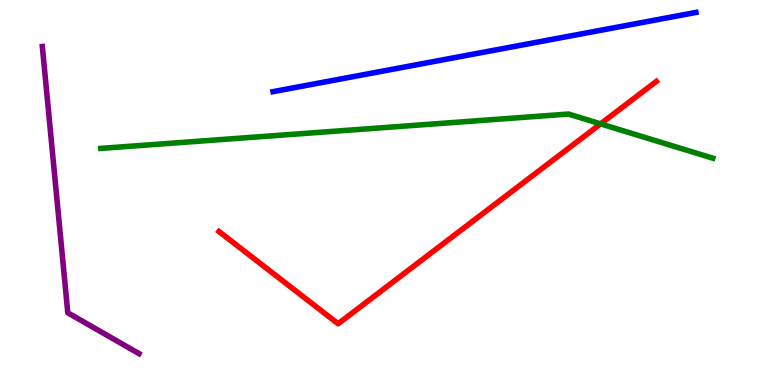[{'lines': ['blue', 'red'], 'intersections': []}, {'lines': ['green', 'red'], 'intersections': [{'x': 7.75, 'y': 6.78}]}, {'lines': ['purple', 'red'], 'intersections': []}, {'lines': ['blue', 'green'], 'intersections': []}, {'lines': ['blue', 'purple'], 'intersections': []}, {'lines': ['green', 'purple'], 'intersections': []}]